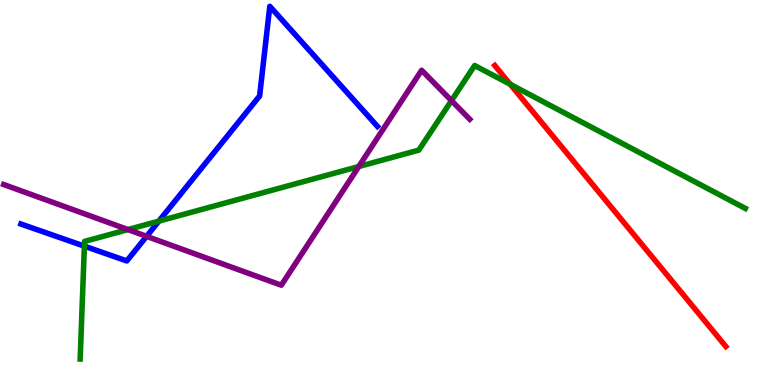[{'lines': ['blue', 'red'], 'intersections': []}, {'lines': ['green', 'red'], 'intersections': [{'x': 6.58, 'y': 7.81}]}, {'lines': ['purple', 'red'], 'intersections': []}, {'lines': ['blue', 'green'], 'intersections': [{'x': 1.09, 'y': 3.61}, {'x': 2.05, 'y': 4.26}]}, {'lines': ['blue', 'purple'], 'intersections': [{'x': 1.89, 'y': 3.86}]}, {'lines': ['green', 'purple'], 'intersections': [{'x': 1.65, 'y': 4.04}, {'x': 4.63, 'y': 5.67}, {'x': 5.83, 'y': 7.39}]}]